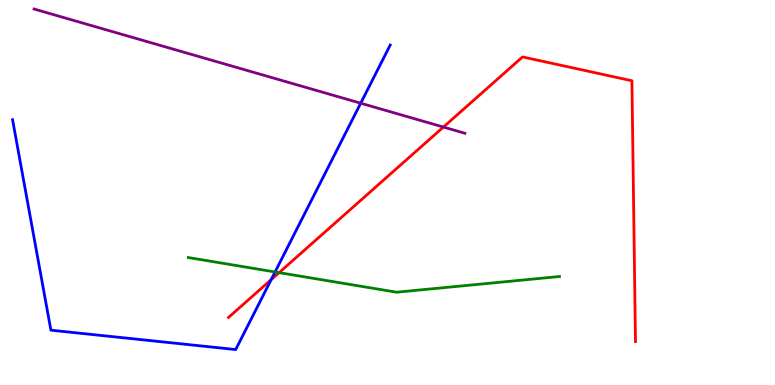[{'lines': ['blue', 'red'], 'intersections': [{'x': 3.5, 'y': 2.74}]}, {'lines': ['green', 'red'], 'intersections': [{'x': 3.6, 'y': 2.92}]}, {'lines': ['purple', 'red'], 'intersections': [{'x': 5.72, 'y': 6.7}]}, {'lines': ['blue', 'green'], 'intersections': [{'x': 3.55, 'y': 2.94}]}, {'lines': ['blue', 'purple'], 'intersections': [{'x': 4.65, 'y': 7.32}]}, {'lines': ['green', 'purple'], 'intersections': []}]